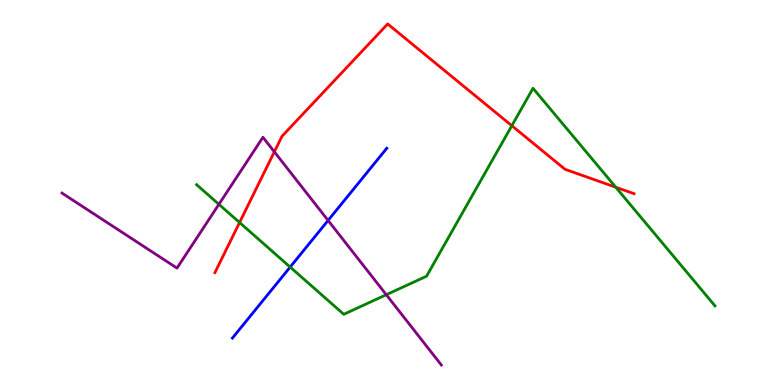[{'lines': ['blue', 'red'], 'intersections': []}, {'lines': ['green', 'red'], 'intersections': [{'x': 3.09, 'y': 4.22}, {'x': 6.6, 'y': 6.73}, {'x': 7.95, 'y': 5.14}]}, {'lines': ['purple', 'red'], 'intersections': [{'x': 3.54, 'y': 6.06}]}, {'lines': ['blue', 'green'], 'intersections': [{'x': 3.74, 'y': 3.06}]}, {'lines': ['blue', 'purple'], 'intersections': [{'x': 4.23, 'y': 4.27}]}, {'lines': ['green', 'purple'], 'intersections': [{'x': 2.82, 'y': 4.69}, {'x': 4.98, 'y': 2.34}]}]